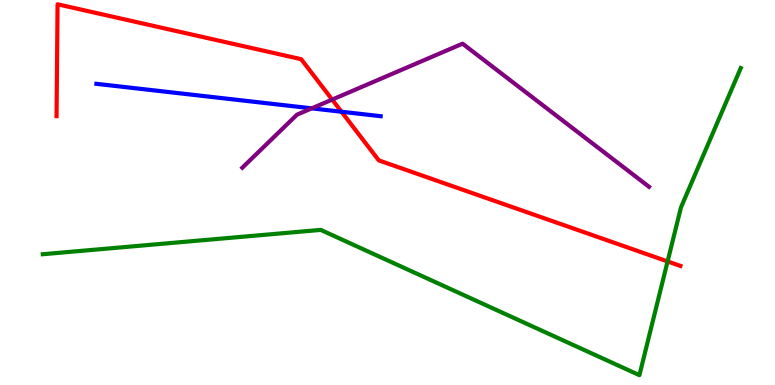[{'lines': ['blue', 'red'], 'intersections': [{'x': 4.41, 'y': 7.1}]}, {'lines': ['green', 'red'], 'intersections': [{'x': 8.61, 'y': 3.21}]}, {'lines': ['purple', 'red'], 'intersections': [{'x': 4.29, 'y': 7.41}]}, {'lines': ['blue', 'green'], 'intersections': []}, {'lines': ['blue', 'purple'], 'intersections': [{'x': 4.02, 'y': 7.19}]}, {'lines': ['green', 'purple'], 'intersections': []}]